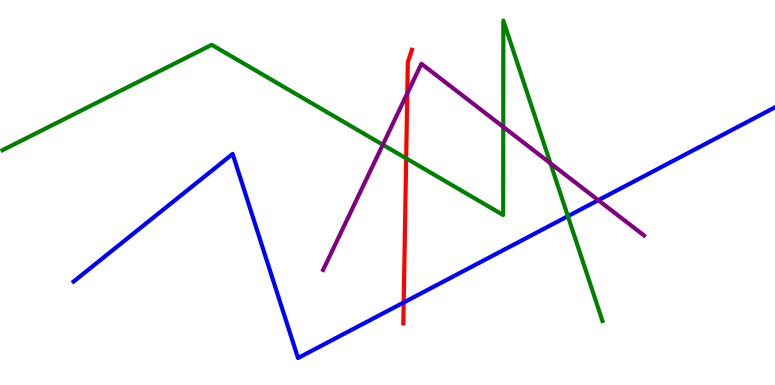[{'lines': ['blue', 'red'], 'intersections': [{'x': 5.21, 'y': 2.14}]}, {'lines': ['green', 'red'], 'intersections': [{'x': 5.24, 'y': 5.89}]}, {'lines': ['purple', 'red'], 'intersections': [{'x': 5.26, 'y': 7.57}]}, {'lines': ['blue', 'green'], 'intersections': [{'x': 7.33, 'y': 4.38}]}, {'lines': ['blue', 'purple'], 'intersections': [{'x': 7.72, 'y': 4.8}]}, {'lines': ['green', 'purple'], 'intersections': [{'x': 4.94, 'y': 6.24}, {'x': 6.49, 'y': 6.7}, {'x': 7.1, 'y': 5.76}]}]